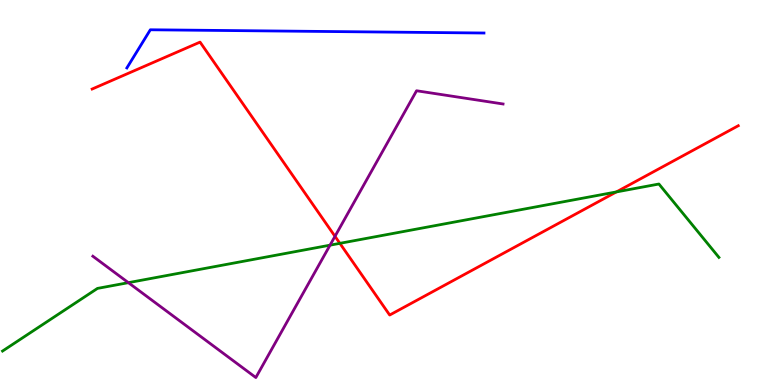[{'lines': ['blue', 'red'], 'intersections': []}, {'lines': ['green', 'red'], 'intersections': [{'x': 4.39, 'y': 3.68}, {'x': 7.95, 'y': 5.01}]}, {'lines': ['purple', 'red'], 'intersections': [{'x': 4.32, 'y': 3.86}]}, {'lines': ['blue', 'green'], 'intersections': []}, {'lines': ['blue', 'purple'], 'intersections': []}, {'lines': ['green', 'purple'], 'intersections': [{'x': 1.66, 'y': 2.66}, {'x': 4.26, 'y': 3.63}]}]